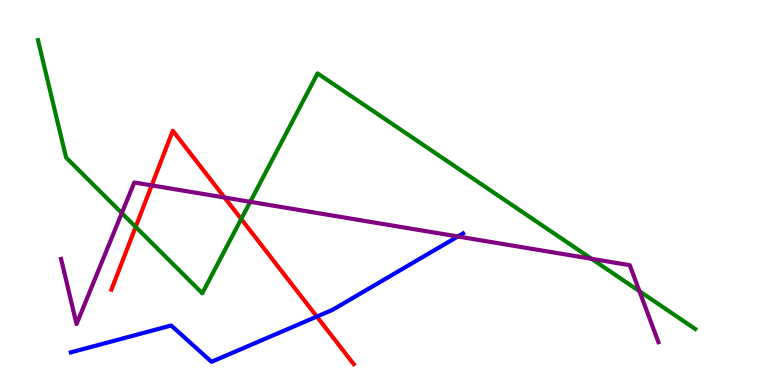[{'lines': ['blue', 'red'], 'intersections': [{'x': 4.09, 'y': 1.78}]}, {'lines': ['green', 'red'], 'intersections': [{'x': 1.75, 'y': 4.11}, {'x': 3.11, 'y': 4.31}]}, {'lines': ['purple', 'red'], 'intersections': [{'x': 1.96, 'y': 5.18}, {'x': 2.9, 'y': 4.87}]}, {'lines': ['blue', 'green'], 'intersections': []}, {'lines': ['blue', 'purple'], 'intersections': [{'x': 5.91, 'y': 3.86}]}, {'lines': ['green', 'purple'], 'intersections': [{'x': 1.57, 'y': 4.47}, {'x': 3.23, 'y': 4.76}, {'x': 7.63, 'y': 3.28}, {'x': 8.25, 'y': 2.44}]}]